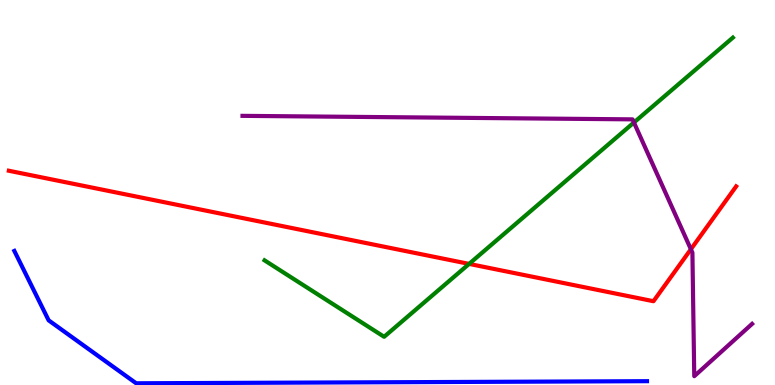[{'lines': ['blue', 'red'], 'intersections': []}, {'lines': ['green', 'red'], 'intersections': [{'x': 6.05, 'y': 3.15}]}, {'lines': ['purple', 'red'], 'intersections': [{'x': 8.91, 'y': 3.53}]}, {'lines': ['blue', 'green'], 'intersections': []}, {'lines': ['blue', 'purple'], 'intersections': []}, {'lines': ['green', 'purple'], 'intersections': [{'x': 8.18, 'y': 6.82}]}]